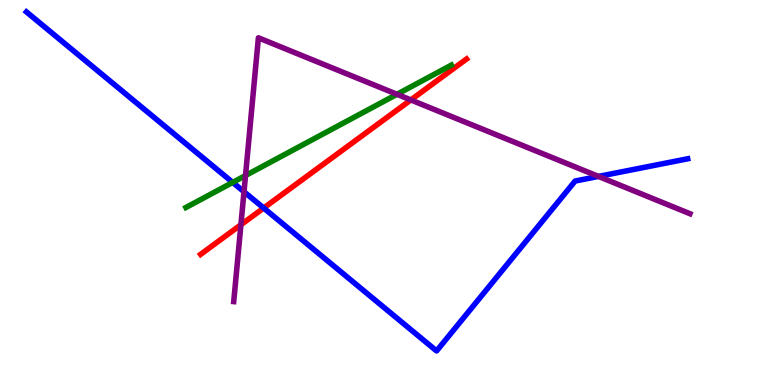[{'lines': ['blue', 'red'], 'intersections': [{'x': 3.4, 'y': 4.6}]}, {'lines': ['green', 'red'], 'intersections': []}, {'lines': ['purple', 'red'], 'intersections': [{'x': 3.11, 'y': 4.16}, {'x': 5.3, 'y': 7.4}]}, {'lines': ['blue', 'green'], 'intersections': [{'x': 3.0, 'y': 5.26}]}, {'lines': ['blue', 'purple'], 'intersections': [{'x': 3.15, 'y': 5.02}, {'x': 7.72, 'y': 5.42}]}, {'lines': ['green', 'purple'], 'intersections': [{'x': 3.17, 'y': 5.44}, {'x': 5.12, 'y': 7.55}]}]